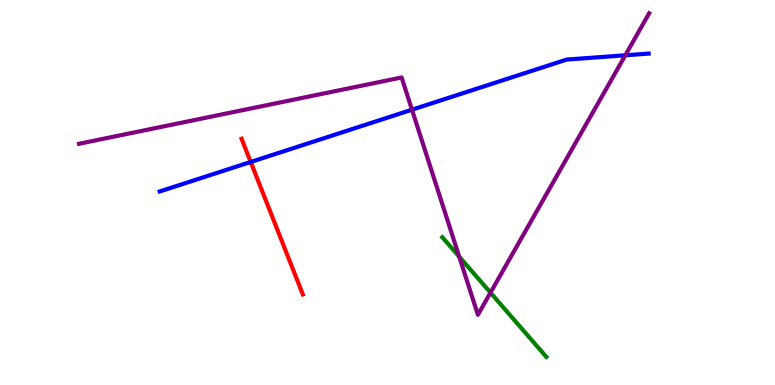[{'lines': ['blue', 'red'], 'intersections': [{'x': 3.23, 'y': 5.79}]}, {'lines': ['green', 'red'], 'intersections': []}, {'lines': ['purple', 'red'], 'intersections': []}, {'lines': ['blue', 'green'], 'intersections': []}, {'lines': ['blue', 'purple'], 'intersections': [{'x': 5.32, 'y': 7.15}, {'x': 8.07, 'y': 8.56}]}, {'lines': ['green', 'purple'], 'intersections': [{'x': 5.93, 'y': 3.33}, {'x': 6.33, 'y': 2.4}]}]